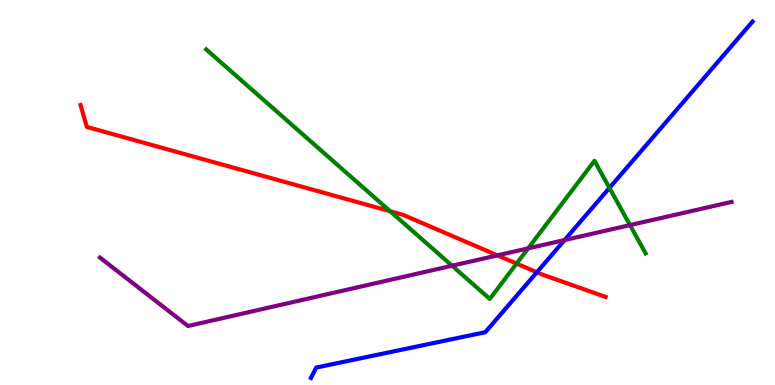[{'lines': ['blue', 'red'], 'intersections': [{'x': 6.93, 'y': 2.93}]}, {'lines': ['green', 'red'], 'intersections': [{'x': 5.03, 'y': 4.51}, {'x': 6.67, 'y': 3.15}]}, {'lines': ['purple', 'red'], 'intersections': [{'x': 6.42, 'y': 3.37}]}, {'lines': ['blue', 'green'], 'intersections': [{'x': 7.86, 'y': 5.12}]}, {'lines': ['blue', 'purple'], 'intersections': [{'x': 7.29, 'y': 3.77}]}, {'lines': ['green', 'purple'], 'intersections': [{'x': 5.83, 'y': 3.1}, {'x': 6.81, 'y': 3.55}, {'x': 8.13, 'y': 4.15}]}]